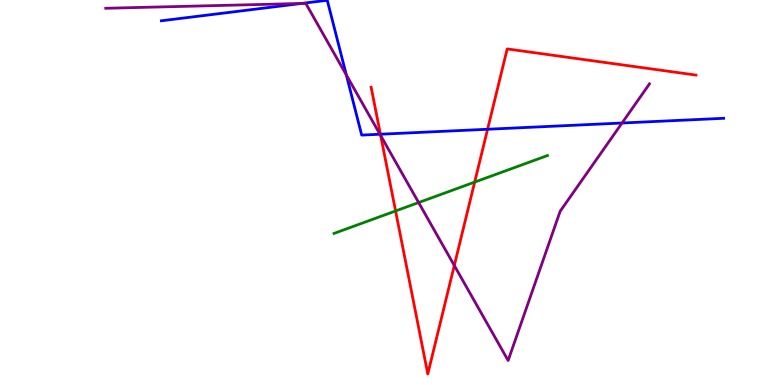[{'lines': ['blue', 'red'], 'intersections': [{'x': 4.91, 'y': 6.51}, {'x': 6.29, 'y': 6.64}]}, {'lines': ['green', 'red'], 'intersections': [{'x': 5.1, 'y': 4.52}, {'x': 6.12, 'y': 5.27}]}, {'lines': ['purple', 'red'], 'intersections': [{'x': 4.91, 'y': 6.48}, {'x': 5.86, 'y': 3.1}]}, {'lines': ['blue', 'green'], 'intersections': []}, {'lines': ['blue', 'purple'], 'intersections': [{'x': 3.89, 'y': 9.91}, {'x': 4.47, 'y': 8.05}, {'x': 4.9, 'y': 6.51}, {'x': 8.03, 'y': 6.8}]}, {'lines': ['green', 'purple'], 'intersections': [{'x': 5.4, 'y': 4.74}]}]